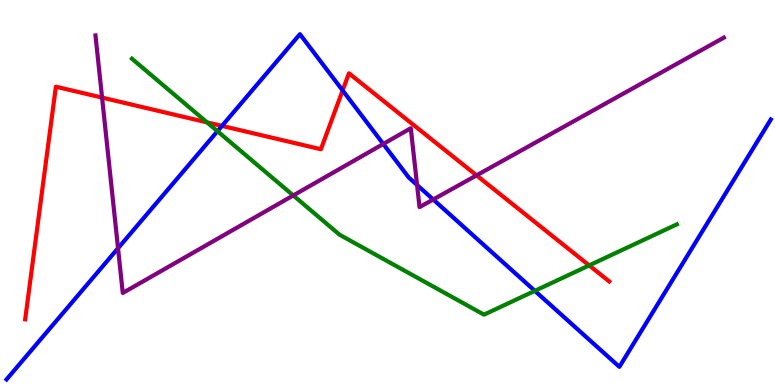[{'lines': ['blue', 'red'], 'intersections': [{'x': 2.86, 'y': 6.73}, {'x': 4.42, 'y': 7.65}]}, {'lines': ['green', 'red'], 'intersections': [{'x': 2.67, 'y': 6.82}, {'x': 7.6, 'y': 3.11}]}, {'lines': ['purple', 'red'], 'intersections': [{'x': 1.32, 'y': 7.46}, {'x': 6.15, 'y': 5.45}]}, {'lines': ['blue', 'green'], 'intersections': [{'x': 2.81, 'y': 6.59}, {'x': 6.9, 'y': 2.45}]}, {'lines': ['blue', 'purple'], 'intersections': [{'x': 1.52, 'y': 3.55}, {'x': 4.95, 'y': 6.26}, {'x': 5.38, 'y': 5.19}, {'x': 5.59, 'y': 4.82}]}, {'lines': ['green', 'purple'], 'intersections': [{'x': 3.78, 'y': 4.92}]}]